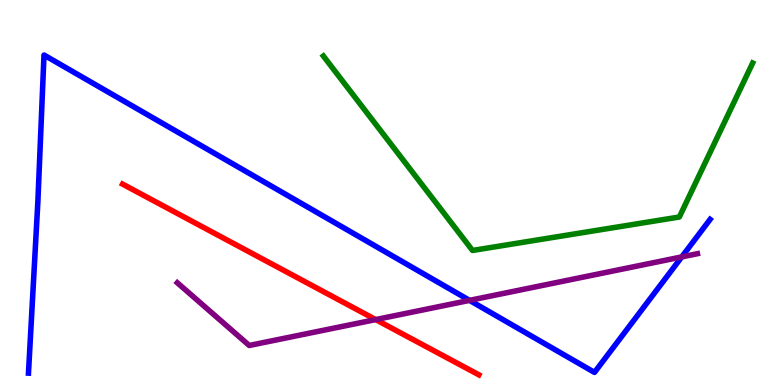[{'lines': ['blue', 'red'], 'intersections': []}, {'lines': ['green', 'red'], 'intersections': []}, {'lines': ['purple', 'red'], 'intersections': [{'x': 4.85, 'y': 1.7}]}, {'lines': ['blue', 'green'], 'intersections': []}, {'lines': ['blue', 'purple'], 'intersections': [{'x': 6.06, 'y': 2.2}, {'x': 8.8, 'y': 3.33}]}, {'lines': ['green', 'purple'], 'intersections': []}]